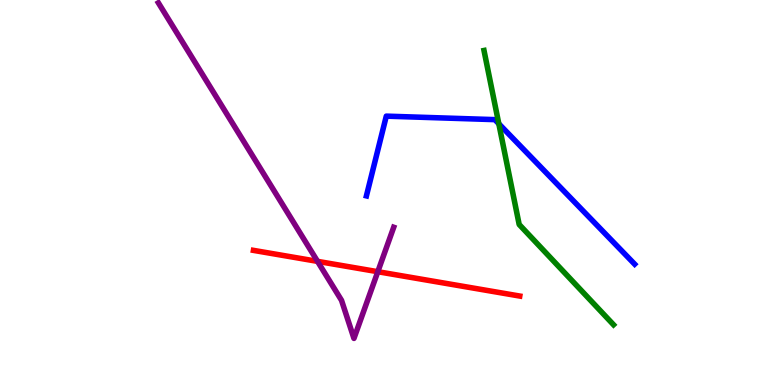[{'lines': ['blue', 'red'], 'intersections': []}, {'lines': ['green', 'red'], 'intersections': []}, {'lines': ['purple', 'red'], 'intersections': [{'x': 4.1, 'y': 3.21}, {'x': 4.87, 'y': 2.94}]}, {'lines': ['blue', 'green'], 'intersections': [{'x': 6.44, 'y': 6.78}]}, {'lines': ['blue', 'purple'], 'intersections': []}, {'lines': ['green', 'purple'], 'intersections': []}]